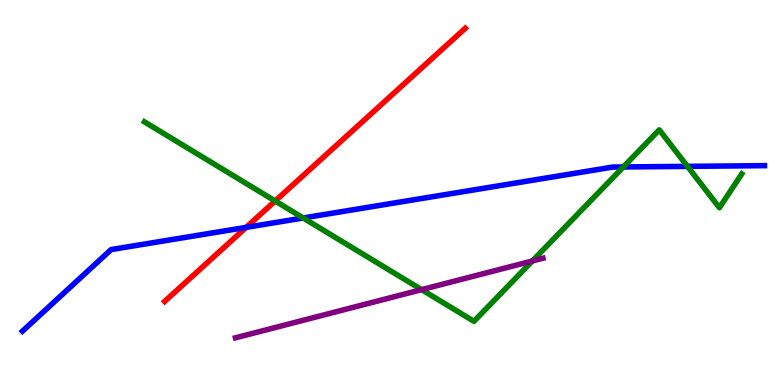[{'lines': ['blue', 'red'], 'intersections': [{'x': 3.18, 'y': 4.09}]}, {'lines': ['green', 'red'], 'intersections': [{'x': 3.55, 'y': 4.78}]}, {'lines': ['purple', 'red'], 'intersections': []}, {'lines': ['blue', 'green'], 'intersections': [{'x': 3.91, 'y': 4.34}, {'x': 8.04, 'y': 5.66}, {'x': 8.87, 'y': 5.68}]}, {'lines': ['blue', 'purple'], 'intersections': []}, {'lines': ['green', 'purple'], 'intersections': [{'x': 5.44, 'y': 2.48}, {'x': 6.87, 'y': 3.22}]}]